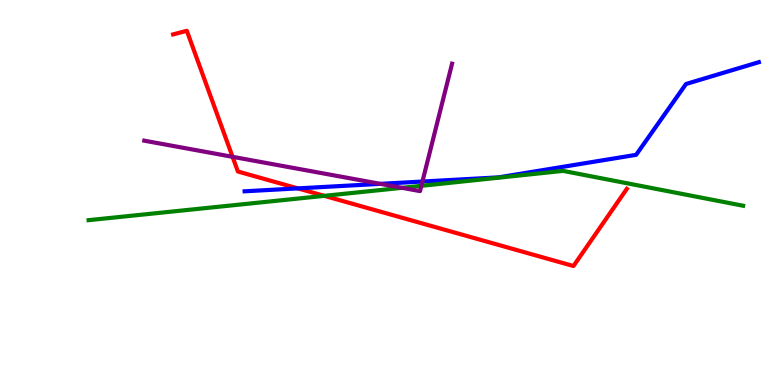[{'lines': ['blue', 'red'], 'intersections': [{'x': 3.84, 'y': 5.11}]}, {'lines': ['green', 'red'], 'intersections': [{'x': 4.18, 'y': 4.91}]}, {'lines': ['purple', 'red'], 'intersections': [{'x': 3.0, 'y': 5.93}]}, {'lines': ['blue', 'green'], 'intersections': []}, {'lines': ['blue', 'purple'], 'intersections': [{'x': 4.91, 'y': 5.22}, {'x': 5.45, 'y': 5.28}]}, {'lines': ['green', 'purple'], 'intersections': [{'x': 5.19, 'y': 5.12}, {'x': 5.44, 'y': 5.17}]}]